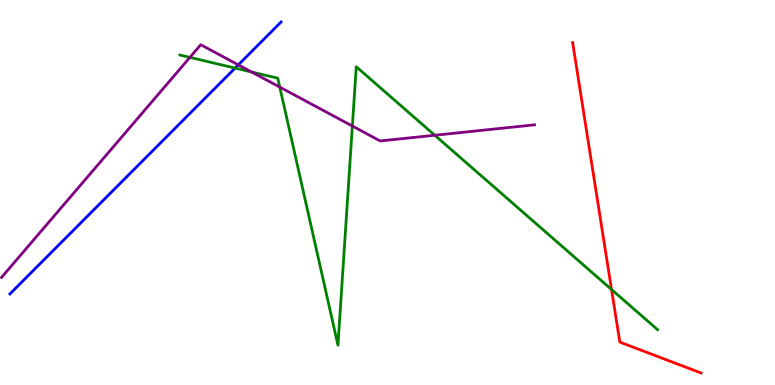[{'lines': ['blue', 'red'], 'intersections': []}, {'lines': ['green', 'red'], 'intersections': [{'x': 7.89, 'y': 2.48}]}, {'lines': ['purple', 'red'], 'intersections': []}, {'lines': ['blue', 'green'], 'intersections': [{'x': 3.03, 'y': 8.23}]}, {'lines': ['blue', 'purple'], 'intersections': [{'x': 3.07, 'y': 8.32}]}, {'lines': ['green', 'purple'], 'intersections': [{'x': 2.45, 'y': 8.51}, {'x': 3.25, 'y': 8.13}, {'x': 3.61, 'y': 7.74}, {'x': 4.55, 'y': 6.73}, {'x': 5.61, 'y': 6.49}]}]